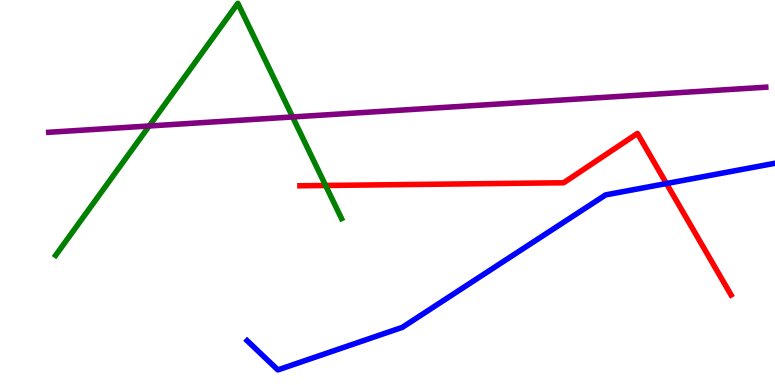[{'lines': ['blue', 'red'], 'intersections': [{'x': 8.6, 'y': 5.23}]}, {'lines': ['green', 'red'], 'intersections': [{'x': 4.2, 'y': 5.18}]}, {'lines': ['purple', 'red'], 'intersections': []}, {'lines': ['blue', 'green'], 'intersections': []}, {'lines': ['blue', 'purple'], 'intersections': []}, {'lines': ['green', 'purple'], 'intersections': [{'x': 1.92, 'y': 6.73}, {'x': 3.78, 'y': 6.96}]}]